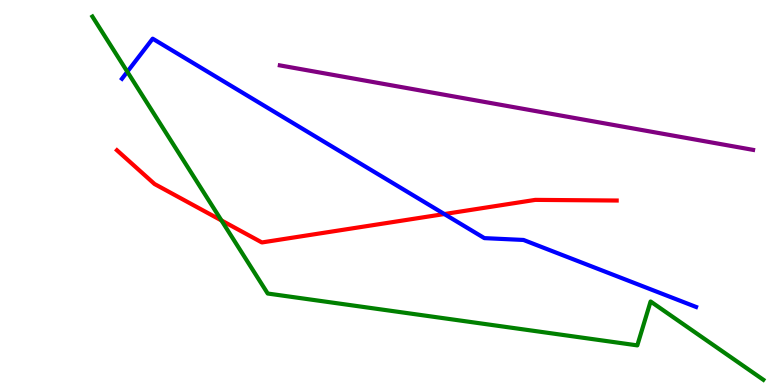[{'lines': ['blue', 'red'], 'intersections': [{'x': 5.73, 'y': 4.44}]}, {'lines': ['green', 'red'], 'intersections': [{'x': 2.86, 'y': 4.27}]}, {'lines': ['purple', 'red'], 'intersections': []}, {'lines': ['blue', 'green'], 'intersections': [{'x': 1.64, 'y': 8.14}]}, {'lines': ['blue', 'purple'], 'intersections': []}, {'lines': ['green', 'purple'], 'intersections': []}]